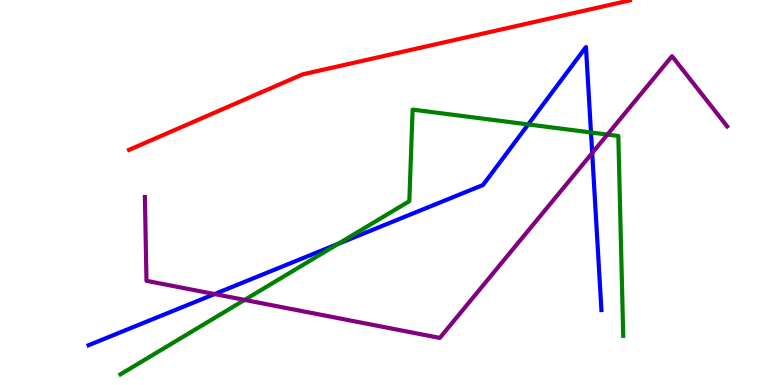[{'lines': ['blue', 'red'], 'intersections': []}, {'lines': ['green', 'red'], 'intersections': []}, {'lines': ['purple', 'red'], 'intersections': []}, {'lines': ['blue', 'green'], 'intersections': [{'x': 4.36, 'y': 3.67}, {'x': 6.82, 'y': 6.77}, {'x': 7.63, 'y': 6.56}]}, {'lines': ['blue', 'purple'], 'intersections': [{'x': 2.77, 'y': 2.36}, {'x': 7.64, 'y': 6.03}]}, {'lines': ['green', 'purple'], 'intersections': [{'x': 3.16, 'y': 2.21}, {'x': 7.84, 'y': 6.5}]}]